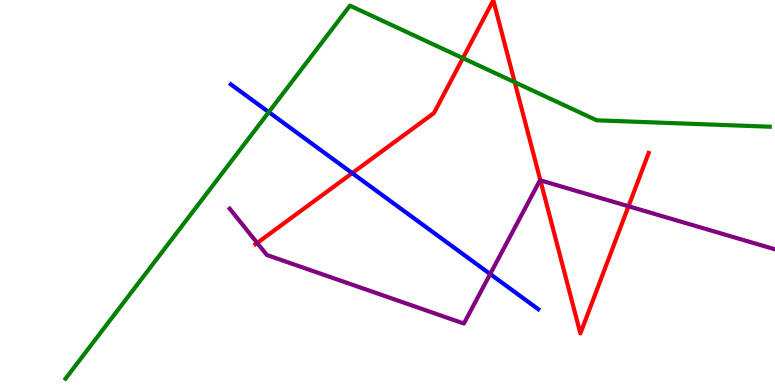[{'lines': ['blue', 'red'], 'intersections': [{'x': 4.54, 'y': 5.5}]}, {'lines': ['green', 'red'], 'intersections': [{'x': 5.97, 'y': 8.49}, {'x': 6.64, 'y': 7.86}]}, {'lines': ['purple', 'red'], 'intersections': [{'x': 3.32, 'y': 3.69}, {'x': 6.97, 'y': 5.32}, {'x': 8.11, 'y': 4.64}]}, {'lines': ['blue', 'green'], 'intersections': [{'x': 3.47, 'y': 7.09}]}, {'lines': ['blue', 'purple'], 'intersections': [{'x': 6.32, 'y': 2.88}]}, {'lines': ['green', 'purple'], 'intersections': []}]